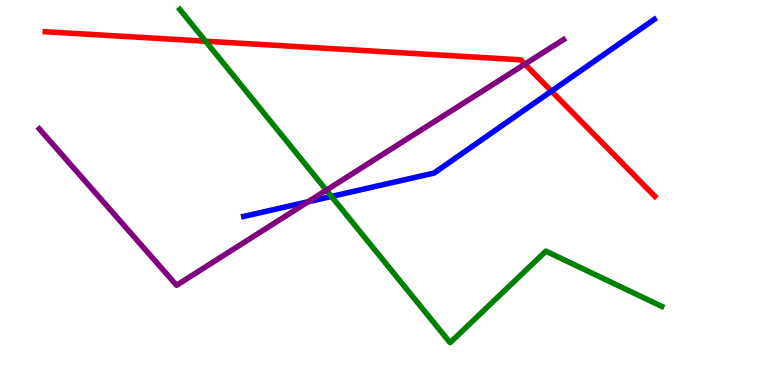[{'lines': ['blue', 'red'], 'intersections': [{'x': 7.12, 'y': 7.63}]}, {'lines': ['green', 'red'], 'intersections': [{'x': 2.65, 'y': 8.93}]}, {'lines': ['purple', 'red'], 'intersections': [{'x': 6.77, 'y': 8.33}]}, {'lines': ['blue', 'green'], 'intersections': [{'x': 4.28, 'y': 4.9}]}, {'lines': ['blue', 'purple'], 'intersections': [{'x': 3.98, 'y': 4.76}]}, {'lines': ['green', 'purple'], 'intersections': [{'x': 4.21, 'y': 5.06}]}]